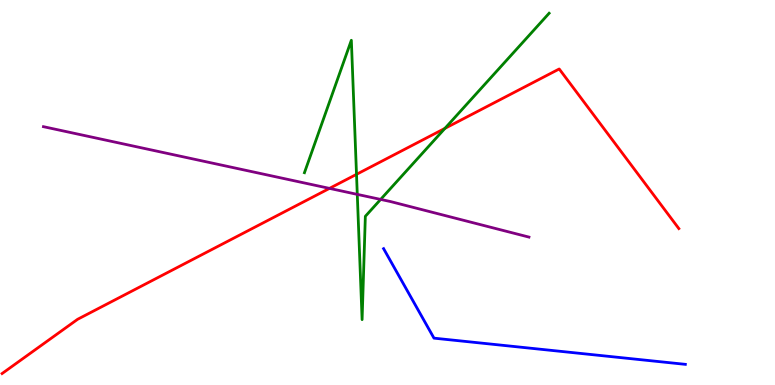[{'lines': ['blue', 'red'], 'intersections': []}, {'lines': ['green', 'red'], 'intersections': [{'x': 4.6, 'y': 5.47}, {'x': 5.74, 'y': 6.67}]}, {'lines': ['purple', 'red'], 'intersections': [{'x': 4.25, 'y': 5.11}]}, {'lines': ['blue', 'green'], 'intersections': []}, {'lines': ['blue', 'purple'], 'intersections': []}, {'lines': ['green', 'purple'], 'intersections': [{'x': 4.61, 'y': 4.95}, {'x': 4.91, 'y': 4.82}]}]